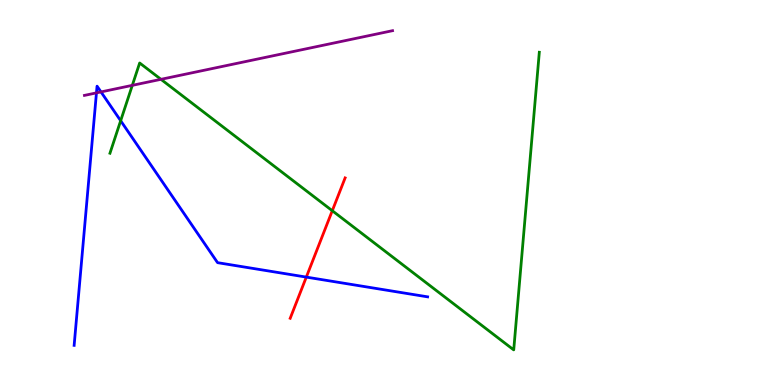[{'lines': ['blue', 'red'], 'intersections': [{'x': 3.95, 'y': 2.8}]}, {'lines': ['green', 'red'], 'intersections': [{'x': 4.29, 'y': 4.53}]}, {'lines': ['purple', 'red'], 'intersections': []}, {'lines': ['blue', 'green'], 'intersections': [{'x': 1.56, 'y': 6.86}]}, {'lines': ['blue', 'purple'], 'intersections': [{'x': 1.24, 'y': 7.59}, {'x': 1.3, 'y': 7.61}]}, {'lines': ['green', 'purple'], 'intersections': [{'x': 1.71, 'y': 7.78}, {'x': 2.08, 'y': 7.94}]}]